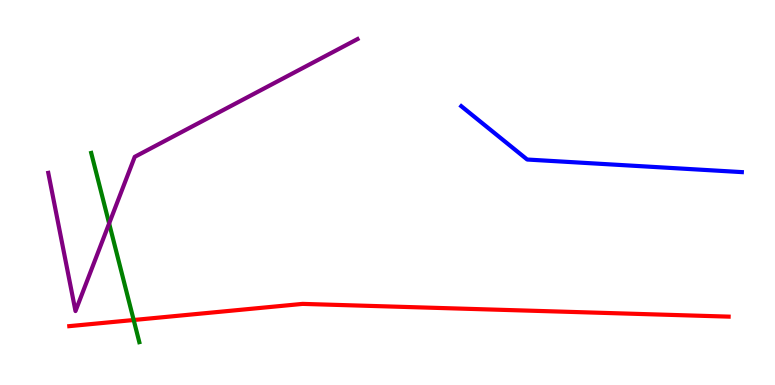[{'lines': ['blue', 'red'], 'intersections': []}, {'lines': ['green', 'red'], 'intersections': [{'x': 1.72, 'y': 1.69}]}, {'lines': ['purple', 'red'], 'intersections': []}, {'lines': ['blue', 'green'], 'intersections': []}, {'lines': ['blue', 'purple'], 'intersections': []}, {'lines': ['green', 'purple'], 'intersections': [{'x': 1.41, 'y': 4.2}]}]